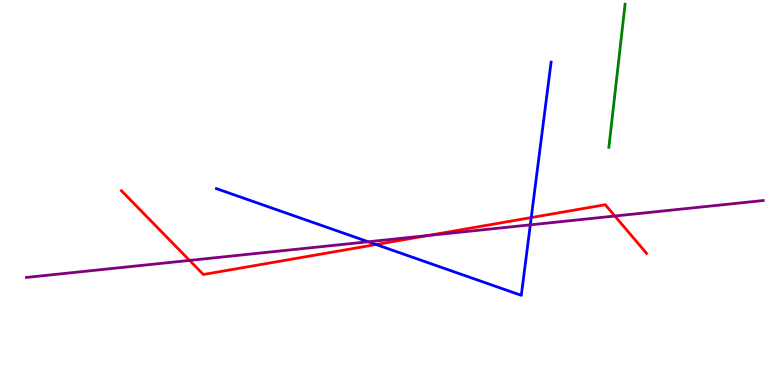[{'lines': ['blue', 'red'], 'intersections': [{'x': 4.85, 'y': 3.65}, {'x': 6.85, 'y': 4.35}]}, {'lines': ['green', 'red'], 'intersections': []}, {'lines': ['purple', 'red'], 'intersections': [{'x': 2.45, 'y': 3.24}, {'x': 5.52, 'y': 3.88}, {'x': 7.93, 'y': 4.39}]}, {'lines': ['blue', 'green'], 'intersections': []}, {'lines': ['blue', 'purple'], 'intersections': [{'x': 4.75, 'y': 3.72}, {'x': 6.84, 'y': 4.16}]}, {'lines': ['green', 'purple'], 'intersections': []}]